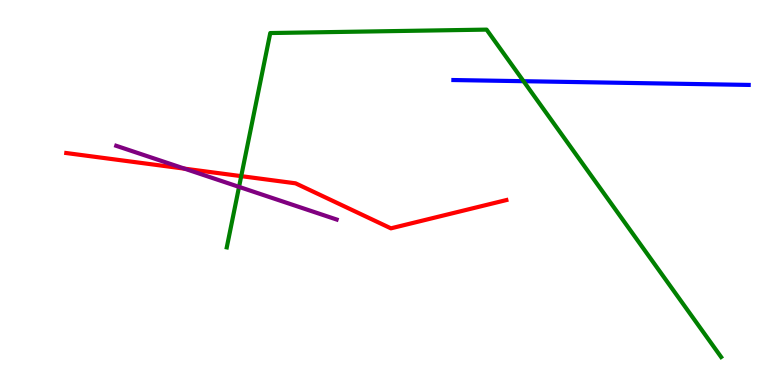[{'lines': ['blue', 'red'], 'intersections': []}, {'lines': ['green', 'red'], 'intersections': [{'x': 3.11, 'y': 5.42}]}, {'lines': ['purple', 'red'], 'intersections': [{'x': 2.38, 'y': 5.62}]}, {'lines': ['blue', 'green'], 'intersections': [{'x': 6.76, 'y': 7.89}]}, {'lines': ['blue', 'purple'], 'intersections': []}, {'lines': ['green', 'purple'], 'intersections': [{'x': 3.08, 'y': 5.15}]}]